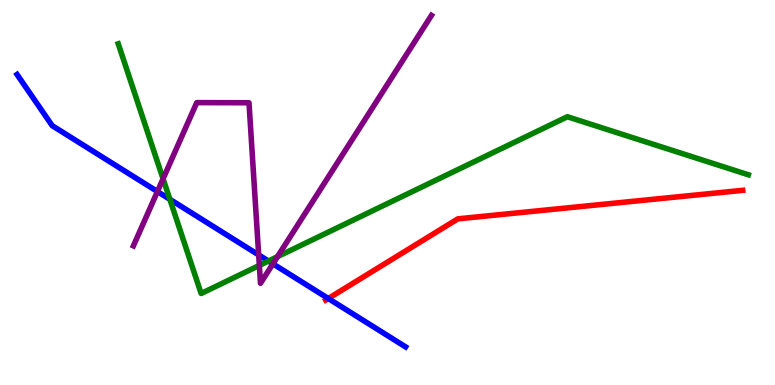[{'lines': ['blue', 'red'], 'intersections': [{'x': 4.24, 'y': 2.25}]}, {'lines': ['green', 'red'], 'intersections': []}, {'lines': ['purple', 'red'], 'intersections': []}, {'lines': ['blue', 'green'], 'intersections': [{'x': 2.19, 'y': 4.82}, {'x': 3.46, 'y': 3.22}]}, {'lines': ['blue', 'purple'], 'intersections': [{'x': 2.03, 'y': 5.02}, {'x': 3.34, 'y': 3.38}, {'x': 3.52, 'y': 3.15}]}, {'lines': ['green', 'purple'], 'intersections': [{'x': 2.1, 'y': 5.36}, {'x': 3.35, 'y': 3.11}, {'x': 3.58, 'y': 3.33}]}]